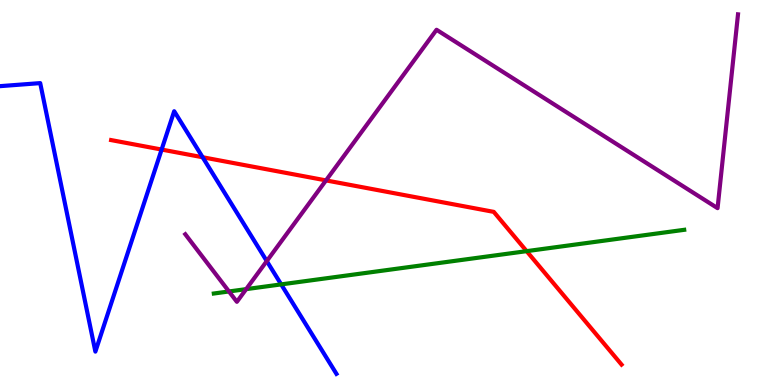[{'lines': ['blue', 'red'], 'intersections': [{'x': 2.09, 'y': 6.12}, {'x': 2.61, 'y': 5.92}]}, {'lines': ['green', 'red'], 'intersections': [{'x': 6.8, 'y': 3.48}]}, {'lines': ['purple', 'red'], 'intersections': [{'x': 4.21, 'y': 5.31}]}, {'lines': ['blue', 'green'], 'intersections': [{'x': 3.63, 'y': 2.61}]}, {'lines': ['blue', 'purple'], 'intersections': [{'x': 3.44, 'y': 3.22}]}, {'lines': ['green', 'purple'], 'intersections': [{'x': 2.95, 'y': 2.43}, {'x': 3.18, 'y': 2.49}]}]